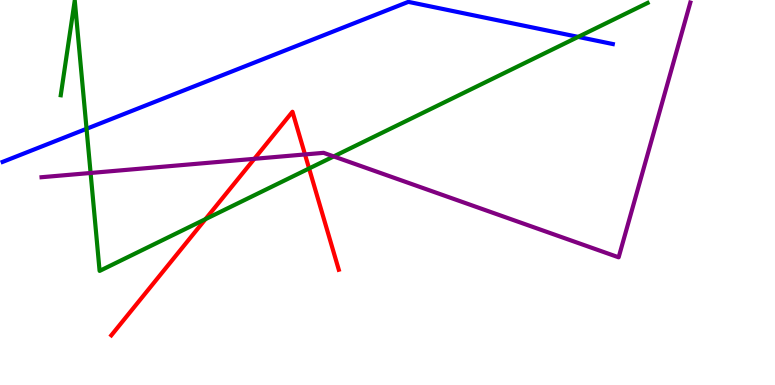[{'lines': ['blue', 'red'], 'intersections': []}, {'lines': ['green', 'red'], 'intersections': [{'x': 2.65, 'y': 4.31}, {'x': 3.99, 'y': 5.62}]}, {'lines': ['purple', 'red'], 'intersections': [{'x': 3.28, 'y': 5.87}, {'x': 3.94, 'y': 5.99}]}, {'lines': ['blue', 'green'], 'intersections': [{'x': 1.12, 'y': 6.65}, {'x': 7.46, 'y': 9.04}]}, {'lines': ['blue', 'purple'], 'intersections': []}, {'lines': ['green', 'purple'], 'intersections': [{'x': 1.17, 'y': 5.51}, {'x': 4.31, 'y': 5.94}]}]